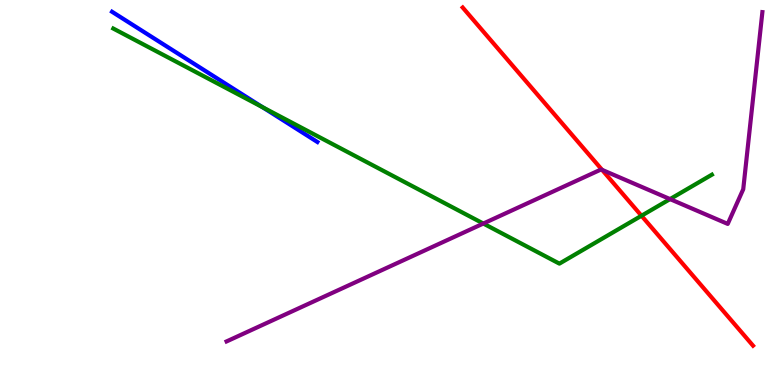[{'lines': ['blue', 'red'], 'intersections': []}, {'lines': ['green', 'red'], 'intersections': [{'x': 8.28, 'y': 4.4}]}, {'lines': ['purple', 'red'], 'intersections': [{'x': 7.77, 'y': 5.59}]}, {'lines': ['blue', 'green'], 'intersections': [{'x': 3.39, 'y': 7.22}]}, {'lines': ['blue', 'purple'], 'intersections': []}, {'lines': ['green', 'purple'], 'intersections': [{'x': 6.24, 'y': 4.19}, {'x': 8.65, 'y': 4.83}]}]